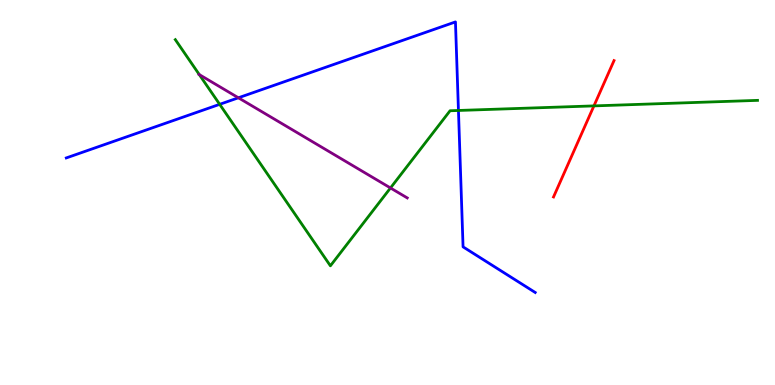[{'lines': ['blue', 'red'], 'intersections': []}, {'lines': ['green', 'red'], 'intersections': [{'x': 7.66, 'y': 7.25}]}, {'lines': ['purple', 'red'], 'intersections': []}, {'lines': ['blue', 'green'], 'intersections': [{'x': 2.83, 'y': 7.29}, {'x': 5.92, 'y': 7.13}]}, {'lines': ['blue', 'purple'], 'intersections': [{'x': 3.08, 'y': 7.46}]}, {'lines': ['green', 'purple'], 'intersections': [{'x': 2.57, 'y': 8.06}, {'x': 5.04, 'y': 5.12}]}]